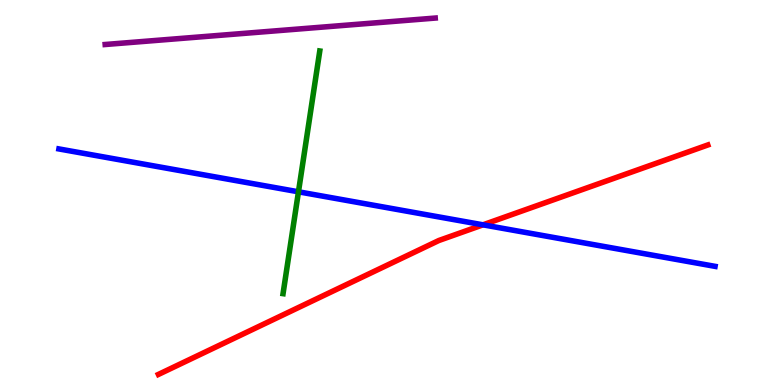[{'lines': ['blue', 'red'], 'intersections': [{'x': 6.23, 'y': 4.16}]}, {'lines': ['green', 'red'], 'intersections': []}, {'lines': ['purple', 'red'], 'intersections': []}, {'lines': ['blue', 'green'], 'intersections': [{'x': 3.85, 'y': 5.02}]}, {'lines': ['blue', 'purple'], 'intersections': []}, {'lines': ['green', 'purple'], 'intersections': []}]